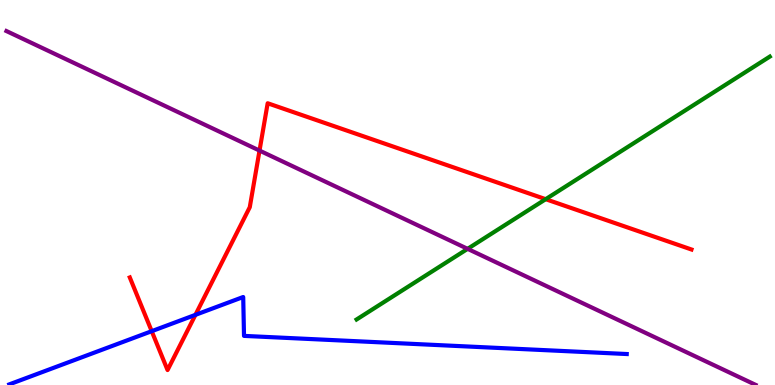[{'lines': ['blue', 'red'], 'intersections': [{'x': 1.96, 'y': 1.4}, {'x': 2.52, 'y': 1.82}]}, {'lines': ['green', 'red'], 'intersections': [{'x': 7.04, 'y': 4.83}]}, {'lines': ['purple', 'red'], 'intersections': [{'x': 3.35, 'y': 6.09}]}, {'lines': ['blue', 'green'], 'intersections': []}, {'lines': ['blue', 'purple'], 'intersections': []}, {'lines': ['green', 'purple'], 'intersections': [{'x': 6.03, 'y': 3.54}]}]